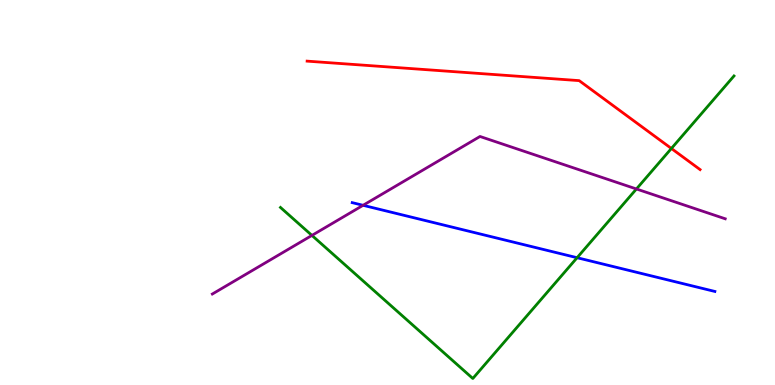[{'lines': ['blue', 'red'], 'intersections': []}, {'lines': ['green', 'red'], 'intersections': [{'x': 8.66, 'y': 6.14}]}, {'lines': ['purple', 'red'], 'intersections': []}, {'lines': ['blue', 'green'], 'intersections': [{'x': 7.45, 'y': 3.31}]}, {'lines': ['blue', 'purple'], 'intersections': [{'x': 4.68, 'y': 4.67}]}, {'lines': ['green', 'purple'], 'intersections': [{'x': 4.02, 'y': 3.89}, {'x': 8.21, 'y': 5.09}]}]